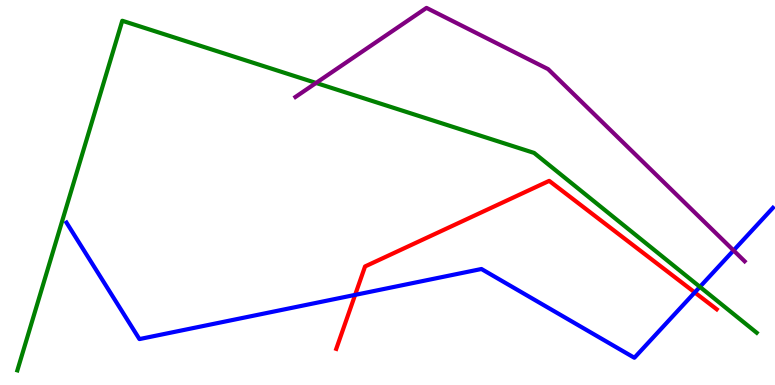[{'lines': ['blue', 'red'], 'intersections': [{'x': 4.58, 'y': 2.34}, {'x': 8.96, 'y': 2.4}]}, {'lines': ['green', 'red'], 'intersections': []}, {'lines': ['purple', 'red'], 'intersections': []}, {'lines': ['blue', 'green'], 'intersections': [{'x': 9.03, 'y': 2.55}]}, {'lines': ['blue', 'purple'], 'intersections': [{'x': 9.47, 'y': 3.5}]}, {'lines': ['green', 'purple'], 'intersections': [{'x': 4.08, 'y': 7.85}]}]